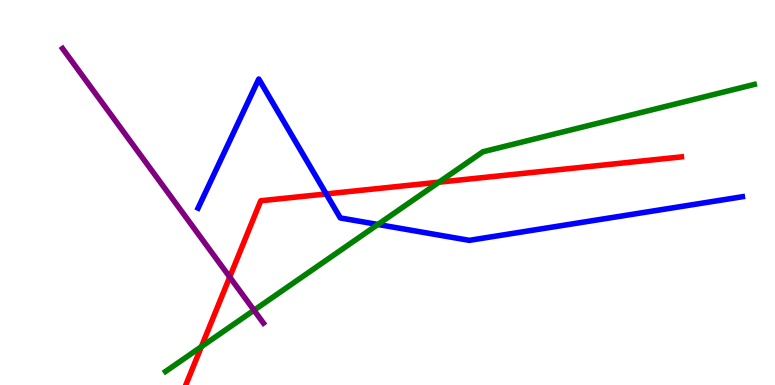[{'lines': ['blue', 'red'], 'intersections': [{'x': 4.21, 'y': 4.96}]}, {'lines': ['green', 'red'], 'intersections': [{'x': 2.6, 'y': 0.996}, {'x': 5.66, 'y': 5.27}]}, {'lines': ['purple', 'red'], 'intersections': [{'x': 2.96, 'y': 2.8}]}, {'lines': ['blue', 'green'], 'intersections': [{'x': 4.88, 'y': 4.17}]}, {'lines': ['blue', 'purple'], 'intersections': []}, {'lines': ['green', 'purple'], 'intersections': [{'x': 3.28, 'y': 1.94}]}]